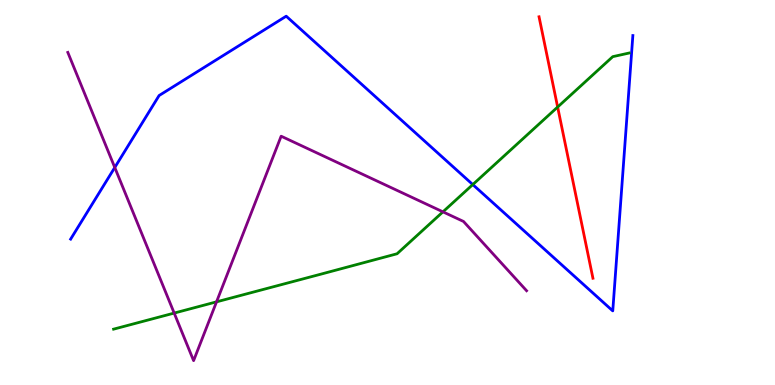[{'lines': ['blue', 'red'], 'intersections': []}, {'lines': ['green', 'red'], 'intersections': [{'x': 7.2, 'y': 7.22}]}, {'lines': ['purple', 'red'], 'intersections': []}, {'lines': ['blue', 'green'], 'intersections': [{'x': 6.1, 'y': 5.21}]}, {'lines': ['blue', 'purple'], 'intersections': [{'x': 1.48, 'y': 5.65}]}, {'lines': ['green', 'purple'], 'intersections': [{'x': 2.25, 'y': 1.87}, {'x': 2.79, 'y': 2.16}, {'x': 5.72, 'y': 4.5}]}]